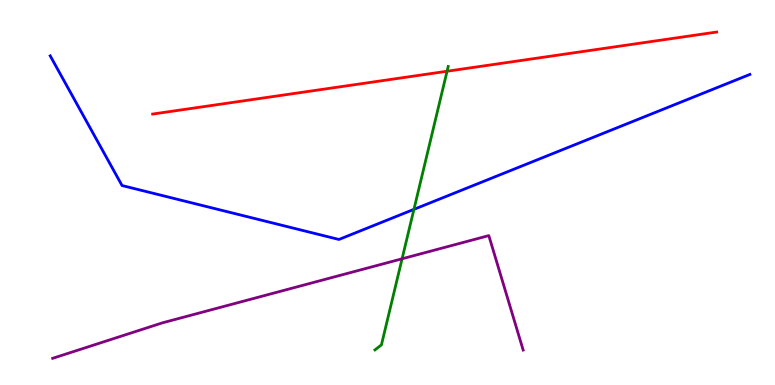[{'lines': ['blue', 'red'], 'intersections': []}, {'lines': ['green', 'red'], 'intersections': [{'x': 5.77, 'y': 8.15}]}, {'lines': ['purple', 'red'], 'intersections': []}, {'lines': ['blue', 'green'], 'intersections': [{'x': 5.34, 'y': 4.56}]}, {'lines': ['blue', 'purple'], 'intersections': []}, {'lines': ['green', 'purple'], 'intersections': [{'x': 5.19, 'y': 3.28}]}]